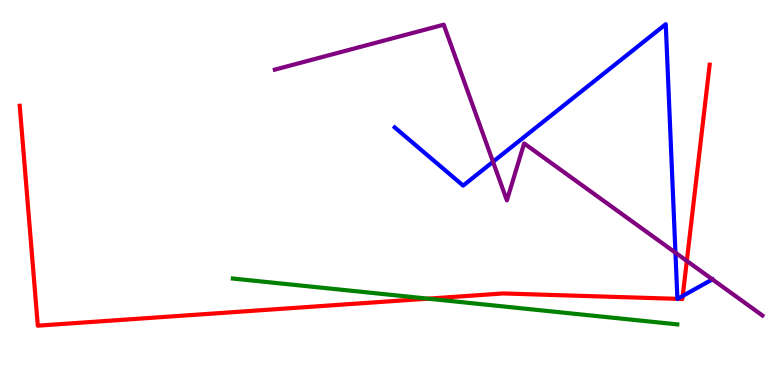[{'lines': ['blue', 'red'], 'intersections': [{'x': 8.74, 'y': 2.24}, {'x': 8.74, 'y': 2.24}, {'x': 8.81, 'y': 2.31}]}, {'lines': ['green', 'red'], 'intersections': [{'x': 5.52, 'y': 2.24}]}, {'lines': ['purple', 'red'], 'intersections': [{'x': 8.86, 'y': 3.22}]}, {'lines': ['blue', 'green'], 'intersections': []}, {'lines': ['blue', 'purple'], 'intersections': [{'x': 6.36, 'y': 5.8}, {'x': 8.72, 'y': 3.44}, {'x': 9.19, 'y': 2.74}]}, {'lines': ['green', 'purple'], 'intersections': []}]